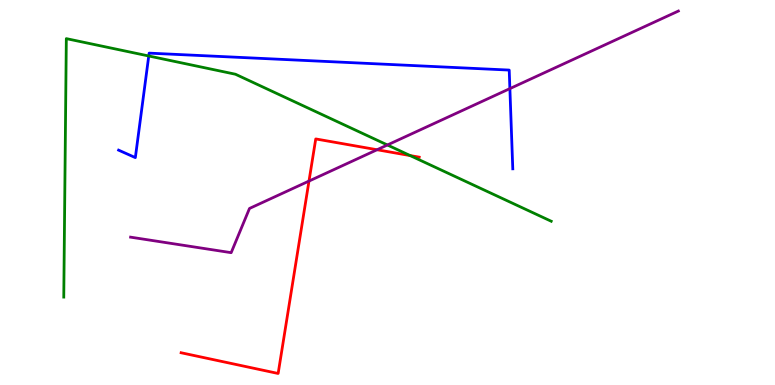[{'lines': ['blue', 'red'], 'intersections': []}, {'lines': ['green', 'red'], 'intersections': [{'x': 5.29, 'y': 5.96}]}, {'lines': ['purple', 'red'], 'intersections': [{'x': 3.99, 'y': 5.3}, {'x': 4.87, 'y': 6.11}]}, {'lines': ['blue', 'green'], 'intersections': [{'x': 1.92, 'y': 8.55}]}, {'lines': ['blue', 'purple'], 'intersections': [{'x': 6.58, 'y': 7.7}]}, {'lines': ['green', 'purple'], 'intersections': [{'x': 5.0, 'y': 6.23}]}]